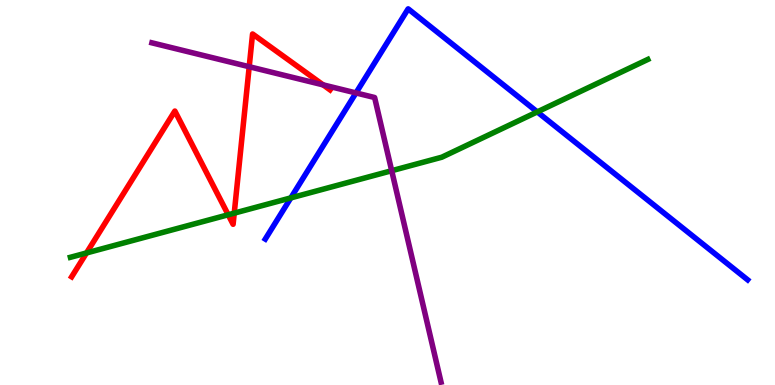[{'lines': ['blue', 'red'], 'intersections': []}, {'lines': ['green', 'red'], 'intersections': [{'x': 1.12, 'y': 3.43}, {'x': 2.94, 'y': 4.42}, {'x': 3.02, 'y': 4.46}]}, {'lines': ['purple', 'red'], 'intersections': [{'x': 3.22, 'y': 8.27}, {'x': 4.17, 'y': 7.8}]}, {'lines': ['blue', 'green'], 'intersections': [{'x': 3.75, 'y': 4.86}, {'x': 6.93, 'y': 7.09}]}, {'lines': ['blue', 'purple'], 'intersections': [{'x': 4.59, 'y': 7.59}]}, {'lines': ['green', 'purple'], 'intersections': [{'x': 5.05, 'y': 5.57}]}]